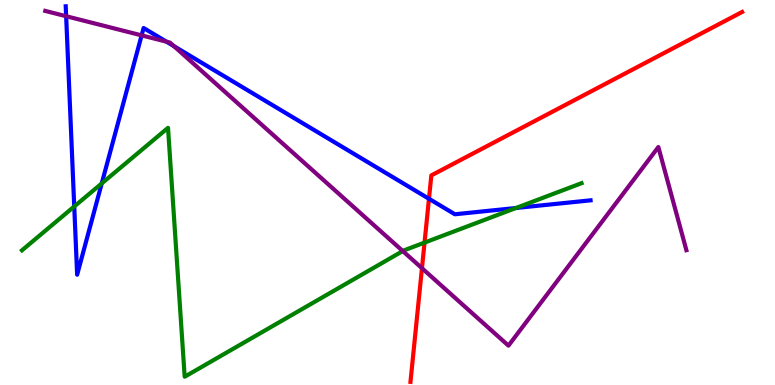[{'lines': ['blue', 'red'], 'intersections': [{'x': 5.54, 'y': 4.84}]}, {'lines': ['green', 'red'], 'intersections': [{'x': 5.48, 'y': 3.7}]}, {'lines': ['purple', 'red'], 'intersections': [{'x': 5.44, 'y': 3.03}]}, {'lines': ['blue', 'green'], 'intersections': [{'x': 0.958, 'y': 4.64}, {'x': 1.31, 'y': 5.24}, {'x': 6.66, 'y': 4.6}]}, {'lines': ['blue', 'purple'], 'intersections': [{'x': 0.853, 'y': 9.58}, {'x': 1.83, 'y': 9.08}, {'x': 2.15, 'y': 8.92}, {'x': 2.24, 'y': 8.8}]}, {'lines': ['green', 'purple'], 'intersections': [{'x': 5.2, 'y': 3.48}]}]